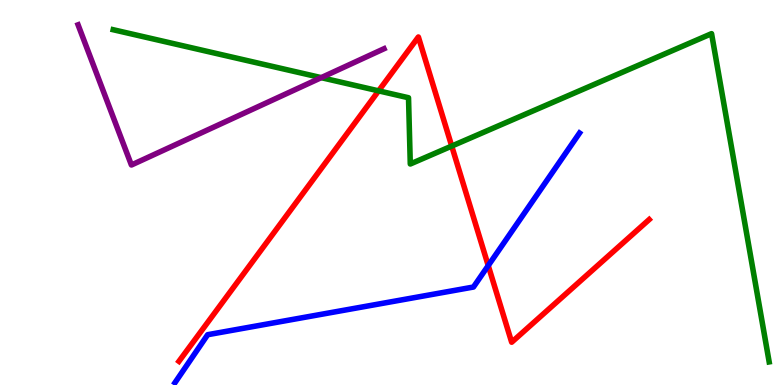[{'lines': ['blue', 'red'], 'intersections': [{'x': 6.3, 'y': 3.1}]}, {'lines': ['green', 'red'], 'intersections': [{'x': 4.89, 'y': 7.64}, {'x': 5.83, 'y': 6.21}]}, {'lines': ['purple', 'red'], 'intersections': []}, {'lines': ['blue', 'green'], 'intersections': []}, {'lines': ['blue', 'purple'], 'intersections': []}, {'lines': ['green', 'purple'], 'intersections': [{'x': 4.14, 'y': 7.98}]}]